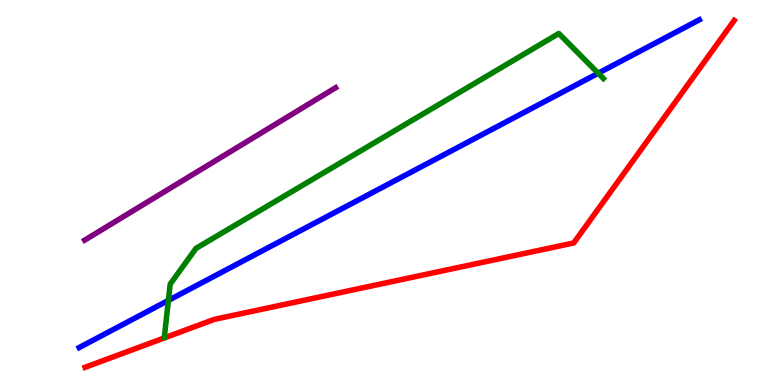[{'lines': ['blue', 'red'], 'intersections': []}, {'lines': ['green', 'red'], 'intersections': []}, {'lines': ['purple', 'red'], 'intersections': []}, {'lines': ['blue', 'green'], 'intersections': [{'x': 2.17, 'y': 2.2}, {'x': 7.72, 'y': 8.1}]}, {'lines': ['blue', 'purple'], 'intersections': []}, {'lines': ['green', 'purple'], 'intersections': []}]